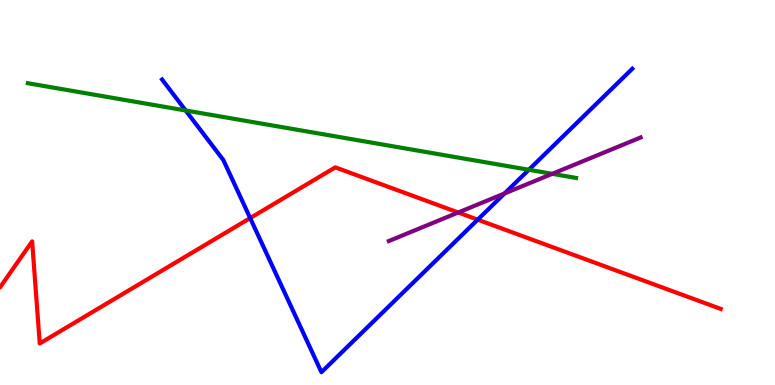[{'lines': ['blue', 'red'], 'intersections': [{'x': 3.23, 'y': 4.34}, {'x': 6.16, 'y': 4.29}]}, {'lines': ['green', 'red'], 'intersections': []}, {'lines': ['purple', 'red'], 'intersections': [{'x': 5.91, 'y': 4.48}]}, {'lines': ['blue', 'green'], 'intersections': [{'x': 2.4, 'y': 7.13}, {'x': 6.82, 'y': 5.59}]}, {'lines': ['blue', 'purple'], 'intersections': [{'x': 6.51, 'y': 4.98}]}, {'lines': ['green', 'purple'], 'intersections': [{'x': 7.13, 'y': 5.49}]}]